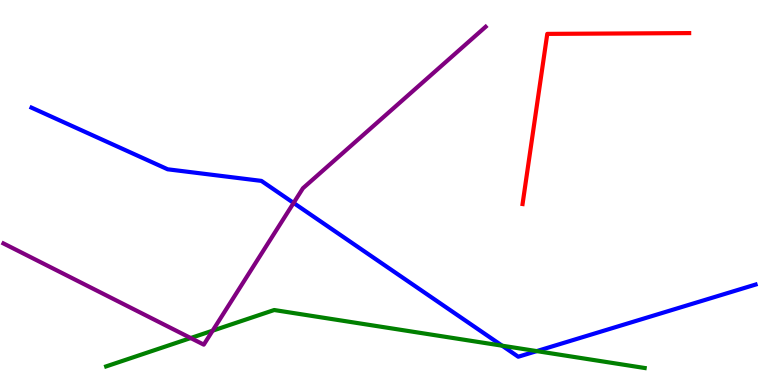[{'lines': ['blue', 'red'], 'intersections': []}, {'lines': ['green', 'red'], 'intersections': []}, {'lines': ['purple', 'red'], 'intersections': []}, {'lines': ['blue', 'green'], 'intersections': [{'x': 6.48, 'y': 1.02}, {'x': 6.93, 'y': 0.88}]}, {'lines': ['blue', 'purple'], 'intersections': [{'x': 3.79, 'y': 4.73}]}, {'lines': ['green', 'purple'], 'intersections': [{'x': 2.46, 'y': 1.22}, {'x': 2.74, 'y': 1.41}]}]